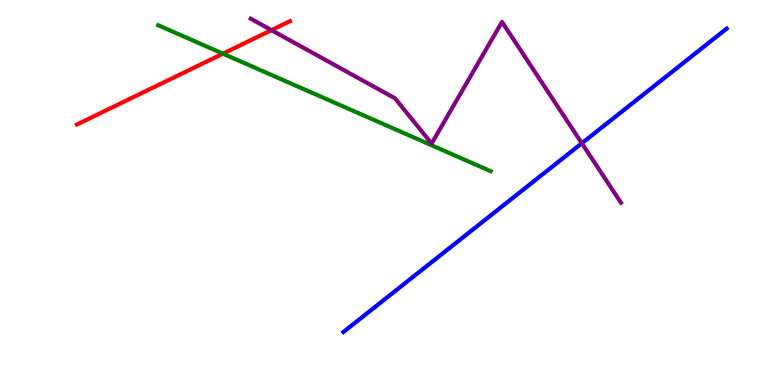[{'lines': ['blue', 'red'], 'intersections': []}, {'lines': ['green', 'red'], 'intersections': [{'x': 2.88, 'y': 8.61}]}, {'lines': ['purple', 'red'], 'intersections': [{'x': 3.5, 'y': 9.22}]}, {'lines': ['blue', 'green'], 'intersections': []}, {'lines': ['blue', 'purple'], 'intersections': [{'x': 7.51, 'y': 6.28}]}, {'lines': ['green', 'purple'], 'intersections': []}]